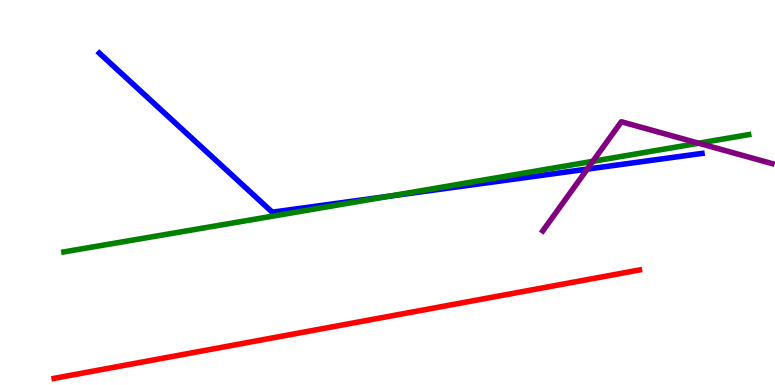[{'lines': ['blue', 'red'], 'intersections': []}, {'lines': ['green', 'red'], 'intersections': []}, {'lines': ['purple', 'red'], 'intersections': []}, {'lines': ['blue', 'green'], 'intersections': [{'x': 5.02, 'y': 4.9}]}, {'lines': ['blue', 'purple'], 'intersections': [{'x': 7.58, 'y': 5.61}]}, {'lines': ['green', 'purple'], 'intersections': [{'x': 7.65, 'y': 5.81}, {'x': 9.01, 'y': 6.28}]}]